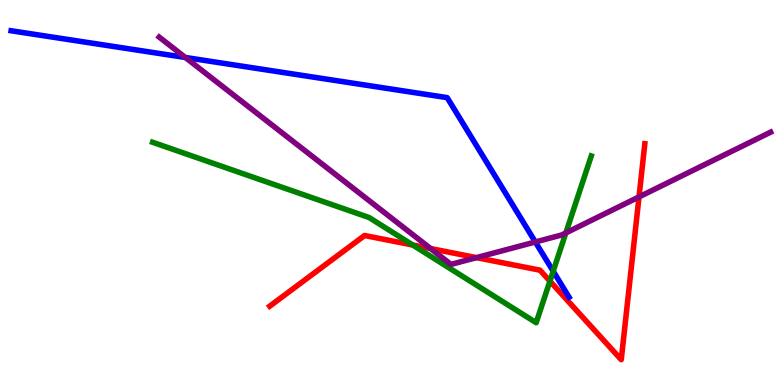[{'lines': ['blue', 'red'], 'intersections': []}, {'lines': ['green', 'red'], 'intersections': [{'x': 5.33, 'y': 3.64}, {'x': 7.1, 'y': 2.7}]}, {'lines': ['purple', 'red'], 'intersections': [{'x': 5.56, 'y': 3.54}, {'x': 6.15, 'y': 3.31}, {'x': 8.25, 'y': 4.89}]}, {'lines': ['blue', 'green'], 'intersections': [{'x': 7.14, 'y': 2.96}]}, {'lines': ['blue', 'purple'], 'intersections': [{'x': 2.39, 'y': 8.51}, {'x': 6.91, 'y': 3.71}]}, {'lines': ['green', 'purple'], 'intersections': [{'x': 7.3, 'y': 3.95}]}]